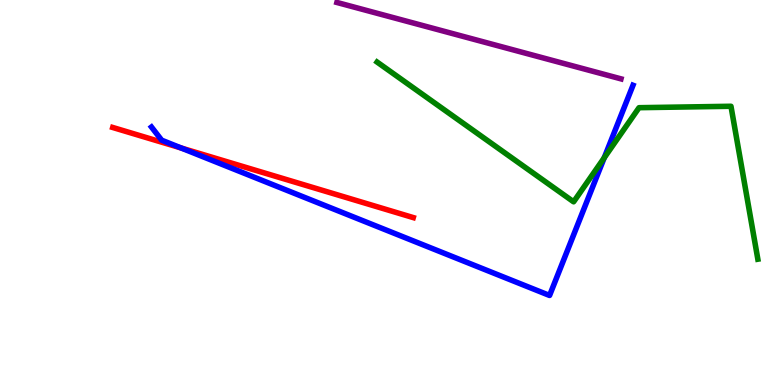[{'lines': ['blue', 'red'], 'intersections': [{'x': 2.34, 'y': 6.16}]}, {'lines': ['green', 'red'], 'intersections': []}, {'lines': ['purple', 'red'], 'intersections': []}, {'lines': ['blue', 'green'], 'intersections': [{'x': 7.8, 'y': 5.9}]}, {'lines': ['blue', 'purple'], 'intersections': []}, {'lines': ['green', 'purple'], 'intersections': []}]